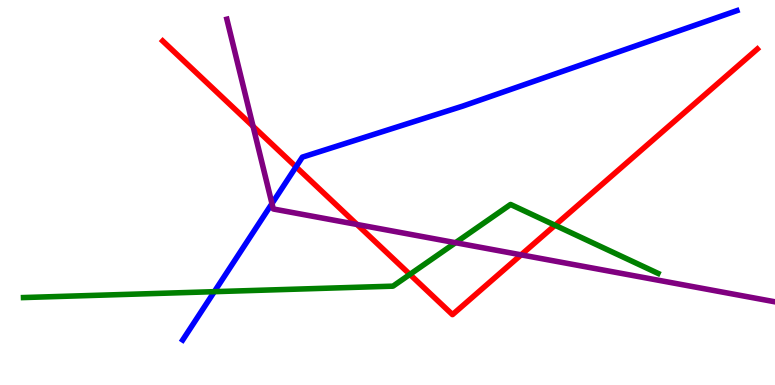[{'lines': ['blue', 'red'], 'intersections': [{'x': 3.82, 'y': 5.67}]}, {'lines': ['green', 'red'], 'intersections': [{'x': 5.29, 'y': 2.87}, {'x': 7.16, 'y': 4.15}]}, {'lines': ['purple', 'red'], 'intersections': [{'x': 3.27, 'y': 6.72}, {'x': 4.61, 'y': 4.17}, {'x': 6.72, 'y': 3.38}]}, {'lines': ['blue', 'green'], 'intersections': [{'x': 2.77, 'y': 2.42}]}, {'lines': ['blue', 'purple'], 'intersections': [{'x': 3.51, 'y': 4.71}]}, {'lines': ['green', 'purple'], 'intersections': [{'x': 5.88, 'y': 3.7}]}]